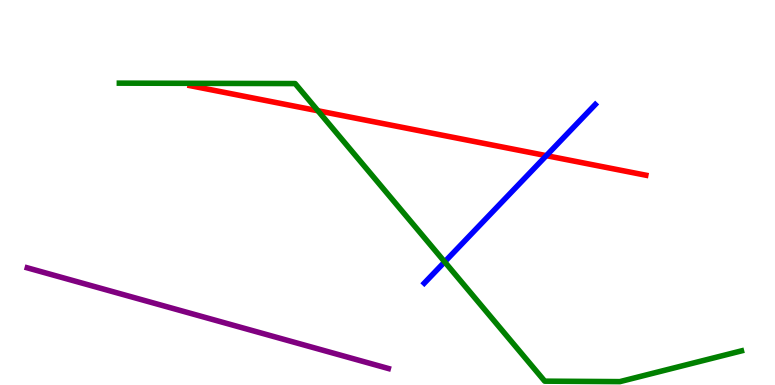[{'lines': ['blue', 'red'], 'intersections': [{'x': 7.05, 'y': 5.96}]}, {'lines': ['green', 'red'], 'intersections': [{'x': 4.1, 'y': 7.12}]}, {'lines': ['purple', 'red'], 'intersections': []}, {'lines': ['blue', 'green'], 'intersections': [{'x': 5.74, 'y': 3.2}]}, {'lines': ['blue', 'purple'], 'intersections': []}, {'lines': ['green', 'purple'], 'intersections': []}]